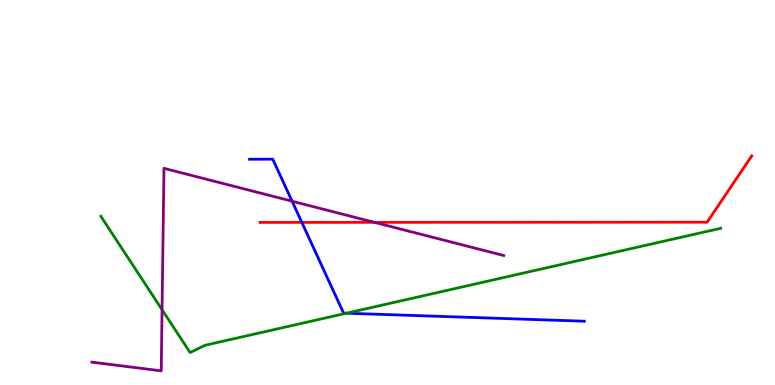[{'lines': ['blue', 'red'], 'intersections': [{'x': 3.89, 'y': 4.22}]}, {'lines': ['green', 'red'], 'intersections': []}, {'lines': ['purple', 'red'], 'intersections': [{'x': 4.83, 'y': 4.22}]}, {'lines': ['blue', 'green'], 'intersections': [{'x': 4.47, 'y': 1.86}]}, {'lines': ['blue', 'purple'], 'intersections': [{'x': 3.77, 'y': 4.77}]}, {'lines': ['green', 'purple'], 'intersections': [{'x': 2.09, 'y': 1.95}]}]